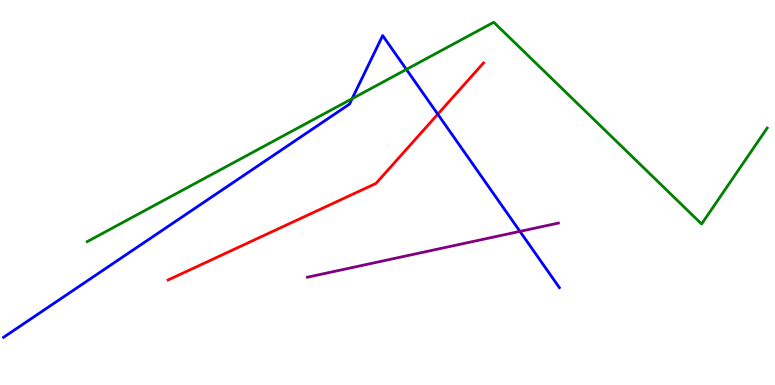[{'lines': ['blue', 'red'], 'intersections': [{'x': 5.65, 'y': 7.03}]}, {'lines': ['green', 'red'], 'intersections': []}, {'lines': ['purple', 'red'], 'intersections': []}, {'lines': ['blue', 'green'], 'intersections': [{'x': 4.54, 'y': 7.44}, {'x': 5.24, 'y': 8.2}]}, {'lines': ['blue', 'purple'], 'intersections': [{'x': 6.71, 'y': 3.99}]}, {'lines': ['green', 'purple'], 'intersections': []}]